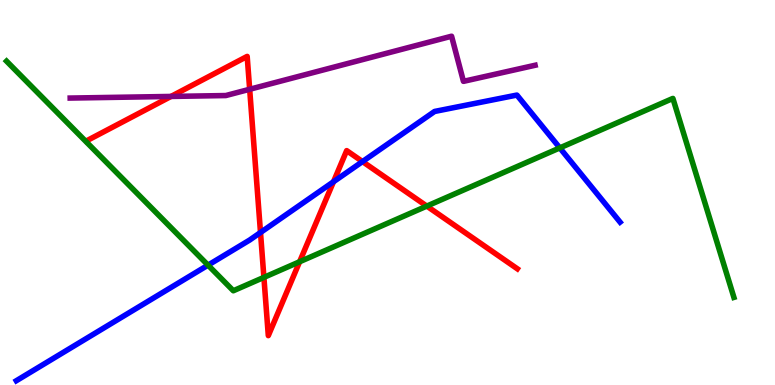[{'lines': ['blue', 'red'], 'intersections': [{'x': 3.36, 'y': 3.96}, {'x': 4.3, 'y': 5.28}, {'x': 4.68, 'y': 5.8}]}, {'lines': ['green', 'red'], 'intersections': [{'x': 3.41, 'y': 2.8}, {'x': 3.87, 'y': 3.2}, {'x': 5.51, 'y': 4.65}]}, {'lines': ['purple', 'red'], 'intersections': [{'x': 2.21, 'y': 7.5}, {'x': 3.22, 'y': 7.68}]}, {'lines': ['blue', 'green'], 'intersections': [{'x': 2.68, 'y': 3.11}, {'x': 7.22, 'y': 6.16}]}, {'lines': ['blue', 'purple'], 'intersections': []}, {'lines': ['green', 'purple'], 'intersections': []}]